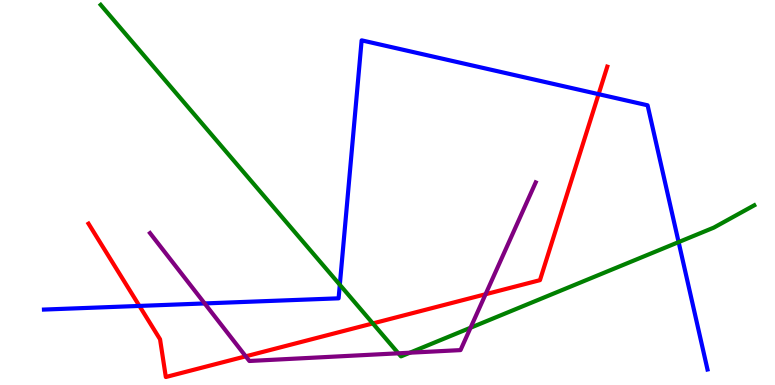[{'lines': ['blue', 'red'], 'intersections': [{'x': 1.8, 'y': 2.05}, {'x': 7.72, 'y': 7.55}]}, {'lines': ['green', 'red'], 'intersections': [{'x': 4.81, 'y': 1.6}]}, {'lines': ['purple', 'red'], 'intersections': [{'x': 3.17, 'y': 0.745}, {'x': 6.27, 'y': 2.36}]}, {'lines': ['blue', 'green'], 'intersections': [{'x': 4.38, 'y': 2.6}, {'x': 8.76, 'y': 3.71}]}, {'lines': ['blue', 'purple'], 'intersections': [{'x': 2.64, 'y': 2.12}]}, {'lines': ['green', 'purple'], 'intersections': [{'x': 5.14, 'y': 0.823}, {'x': 5.29, 'y': 0.839}, {'x': 6.07, 'y': 1.49}]}]